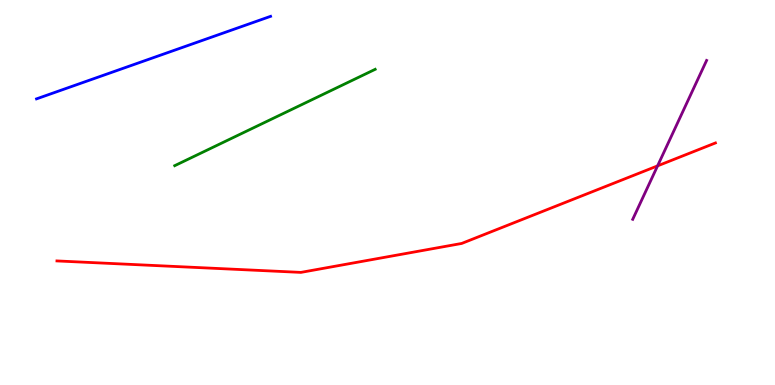[{'lines': ['blue', 'red'], 'intersections': []}, {'lines': ['green', 'red'], 'intersections': []}, {'lines': ['purple', 'red'], 'intersections': [{'x': 8.48, 'y': 5.69}]}, {'lines': ['blue', 'green'], 'intersections': []}, {'lines': ['blue', 'purple'], 'intersections': []}, {'lines': ['green', 'purple'], 'intersections': []}]